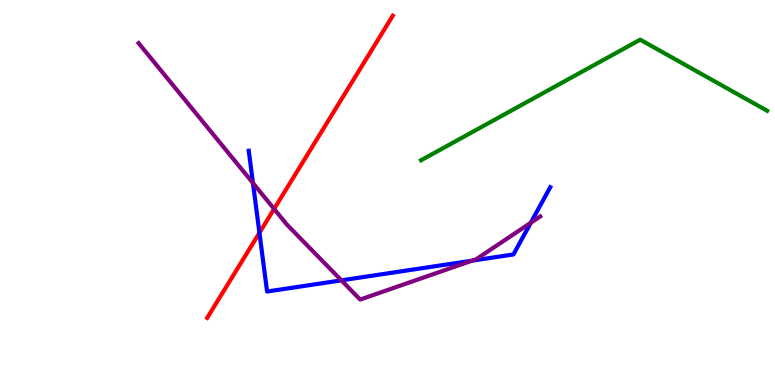[{'lines': ['blue', 'red'], 'intersections': [{'x': 3.35, 'y': 3.95}]}, {'lines': ['green', 'red'], 'intersections': []}, {'lines': ['purple', 'red'], 'intersections': [{'x': 3.54, 'y': 4.57}]}, {'lines': ['blue', 'green'], 'intersections': []}, {'lines': ['blue', 'purple'], 'intersections': [{'x': 3.26, 'y': 5.25}, {'x': 4.4, 'y': 2.72}, {'x': 6.09, 'y': 3.23}, {'x': 6.85, 'y': 4.21}]}, {'lines': ['green', 'purple'], 'intersections': []}]